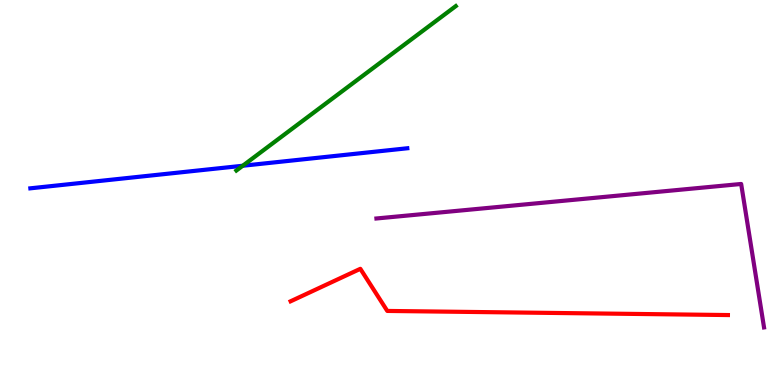[{'lines': ['blue', 'red'], 'intersections': []}, {'lines': ['green', 'red'], 'intersections': []}, {'lines': ['purple', 'red'], 'intersections': []}, {'lines': ['blue', 'green'], 'intersections': [{'x': 3.13, 'y': 5.69}]}, {'lines': ['blue', 'purple'], 'intersections': []}, {'lines': ['green', 'purple'], 'intersections': []}]